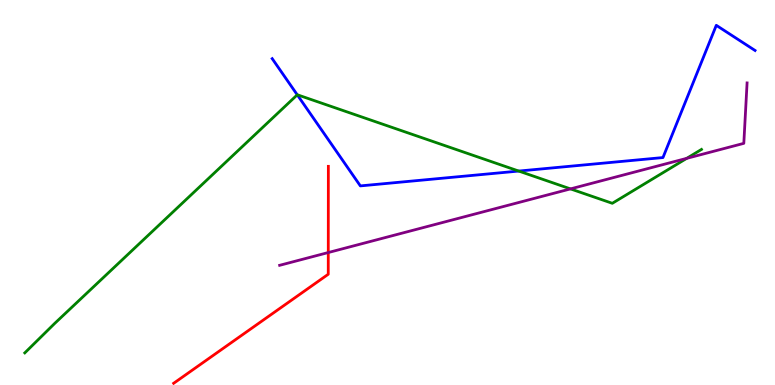[{'lines': ['blue', 'red'], 'intersections': []}, {'lines': ['green', 'red'], 'intersections': []}, {'lines': ['purple', 'red'], 'intersections': [{'x': 4.24, 'y': 3.44}]}, {'lines': ['blue', 'green'], 'intersections': [{'x': 3.84, 'y': 7.54}, {'x': 6.69, 'y': 5.56}]}, {'lines': ['blue', 'purple'], 'intersections': []}, {'lines': ['green', 'purple'], 'intersections': [{'x': 7.36, 'y': 5.09}, {'x': 8.86, 'y': 5.89}]}]